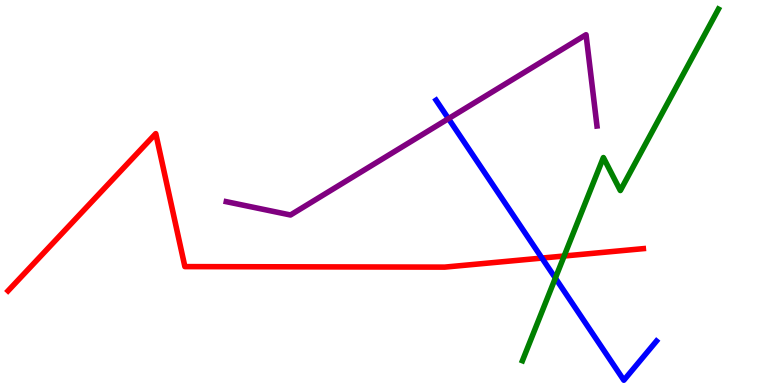[{'lines': ['blue', 'red'], 'intersections': [{'x': 6.99, 'y': 3.3}]}, {'lines': ['green', 'red'], 'intersections': [{'x': 7.28, 'y': 3.35}]}, {'lines': ['purple', 'red'], 'intersections': []}, {'lines': ['blue', 'green'], 'intersections': [{'x': 7.17, 'y': 2.78}]}, {'lines': ['blue', 'purple'], 'intersections': [{'x': 5.79, 'y': 6.92}]}, {'lines': ['green', 'purple'], 'intersections': []}]